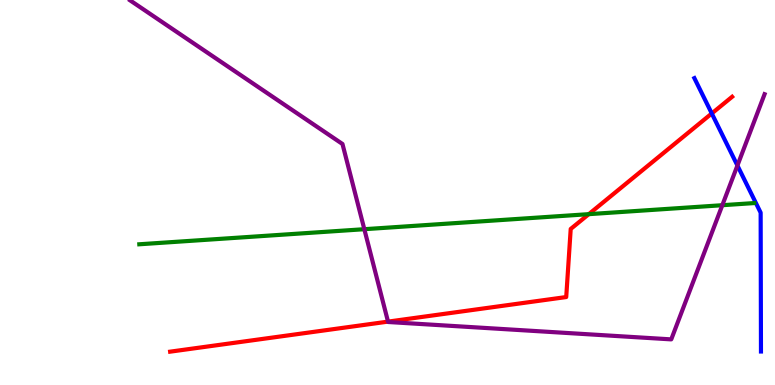[{'lines': ['blue', 'red'], 'intersections': [{'x': 9.18, 'y': 7.05}]}, {'lines': ['green', 'red'], 'intersections': [{'x': 7.6, 'y': 4.44}]}, {'lines': ['purple', 'red'], 'intersections': [{'x': 5.01, 'y': 1.65}]}, {'lines': ['blue', 'green'], 'intersections': []}, {'lines': ['blue', 'purple'], 'intersections': [{'x': 9.52, 'y': 5.7}]}, {'lines': ['green', 'purple'], 'intersections': [{'x': 4.7, 'y': 4.05}, {'x': 9.32, 'y': 4.67}]}]